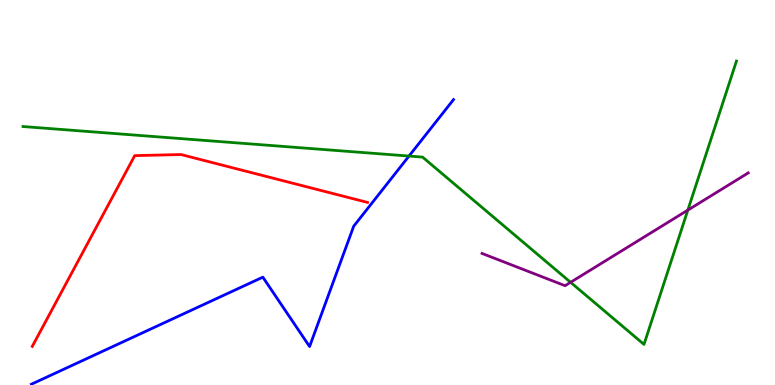[{'lines': ['blue', 'red'], 'intersections': []}, {'lines': ['green', 'red'], 'intersections': []}, {'lines': ['purple', 'red'], 'intersections': []}, {'lines': ['blue', 'green'], 'intersections': [{'x': 5.28, 'y': 5.95}]}, {'lines': ['blue', 'purple'], 'intersections': []}, {'lines': ['green', 'purple'], 'intersections': [{'x': 7.36, 'y': 2.67}, {'x': 8.88, 'y': 4.54}]}]